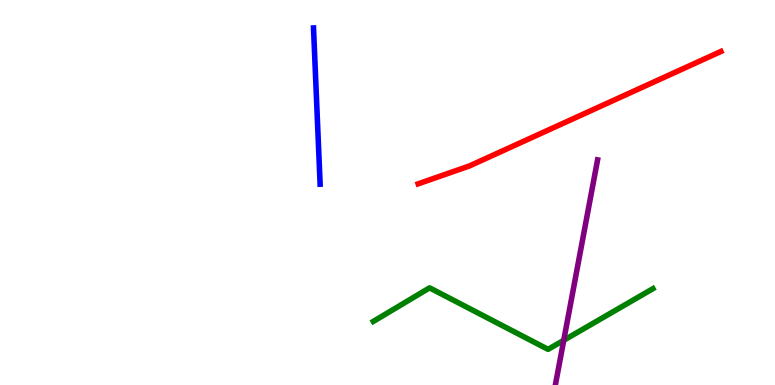[{'lines': ['blue', 'red'], 'intersections': []}, {'lines': ['green', 'red'], 'intersections': []}, {'lines': ['purple', 'red'], 'intersections': []}, {'lines': ['blue', 'green'], 'intersections': []}, {'lines': ['blue', 'purple'], 'intersections': []}, {'lines': ['green', 'purple'], 'intersections': [{'x': 7.27, 'y': 1.16}]}]